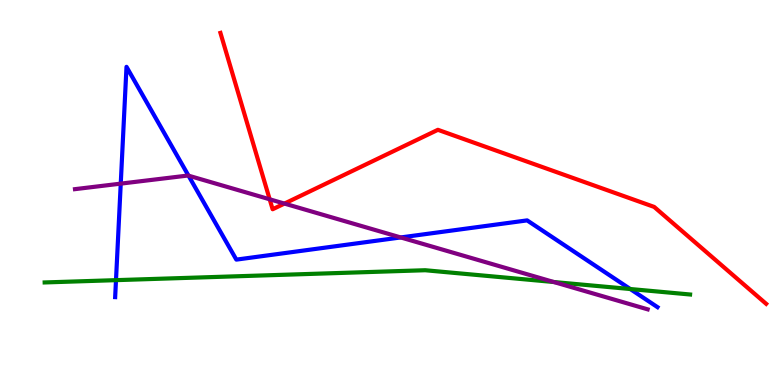[{'lines': ['blue', 'red'], 'intersections': []}, {'lines': ['green', 'red'], 'intersections': []}, {'lines': ['purple', 'red'], 'intersections': [{'x': 3.48, 'y': 4.82}, {'x': 3.67, 'y': 4.71}]}, {'lines': ['blue', 'green'], 'intersections': [{'x': 1.5, 'y': 2.72}, {'x': 8.13, 'y': 2.49}]}, {'lines': ['blue', 'purple'], 'intersections': [{'x': 1.56, 'y': 5.23}, {'x': 2.43, 'y': 5.44}, {'x': 5.17, 'y': 3.83}]}, {'lines': ['green', 'purple'], 'intersections': [{'x': 7.15, 'y': 2.67}]}]